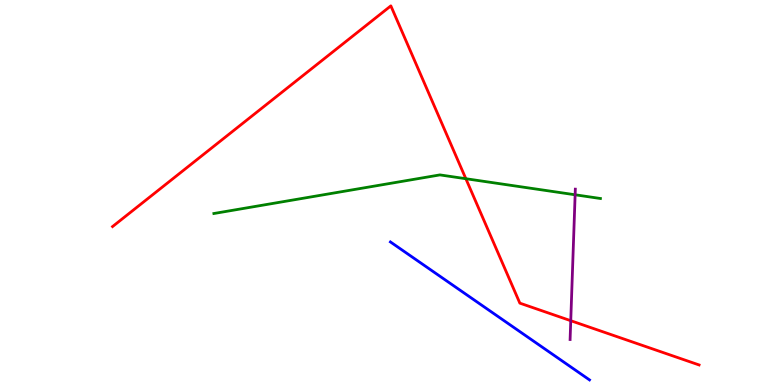[{'lines': ['blue', 'red'], 'intersections': []}, {'lines': ['green', 'red'], 'intersections': [{'x': 6.01, 'y': 5.36}]}, {'lines': ['purple', 'red'], 'intersections': [{'x': 7.36, 'y': 1.67}]}, {'lines': ['blue', 'green'], 'intersections': []}, {'lines': ['blue', 'purple'], 'intersections': []}, {'lines': ['green', 'purple'], 'intersections': [{'x': 7.42, 'y': 4.94}]}]